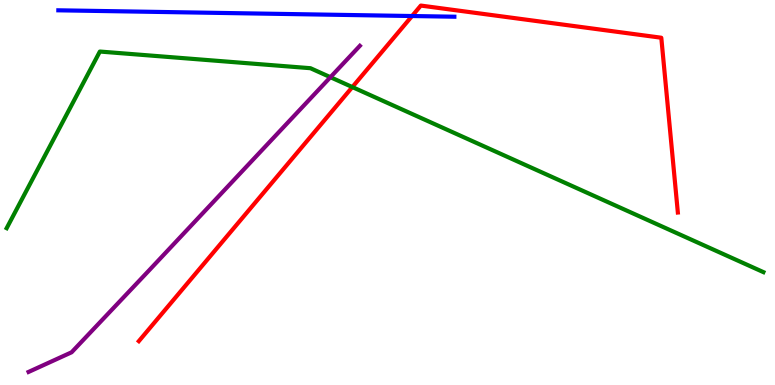[{'lines': ['blue', 'red'], 'intersections': [{'x': 5.32, 'y': 9.58}]}, {'lines': ['green', 'red'], 'intersections': [{'x': 4.55, 'y': 7.74}]}, {'lines': ['purple', 'red'], 'intersections': []}, {'lines': ['blue', 'green'], 'intersections': []}, {'lines': ['blue', 'purple'], 'intersections': []}, {'lines': ['green', 'purple'], 'intersections': [{'x': 4.26, 'y': 7.99}]}]